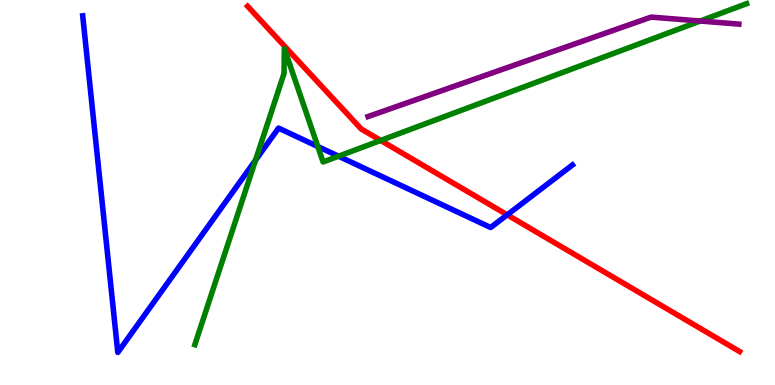[{'lines': ['blue', 'red'], 'intersections': [{'x': 6.54, 'y': 4.42}]}, {'lines': ['green', 'red'], 'intersections': [{'x': 4.91, 'y': 6.35}]}, {'lines': ['purple', 'red'], 'intersections': []}, {'lines': ['blue', 'green'], 'intersections': [{'x': 3.3, 'y': 5.84}, {'x': 4.1, 'y': 6.19}, {'x': 4.37, 'y': 5.94}]}, {'lines': ['blue', 'purple'], 'intersections': []}, {'lines': ['green', 'purple'], 'intersections': [{'x': 9.04, 'y': 9.45}]}]